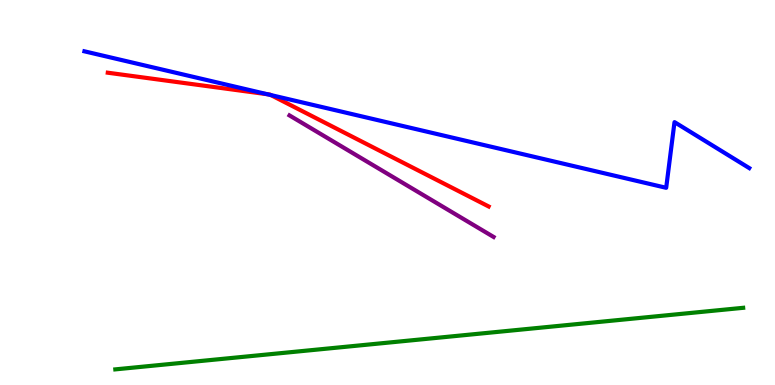[{'lines': ['blue', 'red'], 'intersections': [{'x': 3.45, 'y': 7.55}, {'x': 3.49, 'y': 7.53}]}, {'lines': ['green', 'red'], 'intersections': []}, {'lines': ['purple', 'red'], 'intersections': []}, {'lines': ['blue', 'green'], 'intersections': []}, {'lines': ['blue', 'purple'], 'intersections': []}, {'lines': ['green', 'purple'], 'intersections': []}]